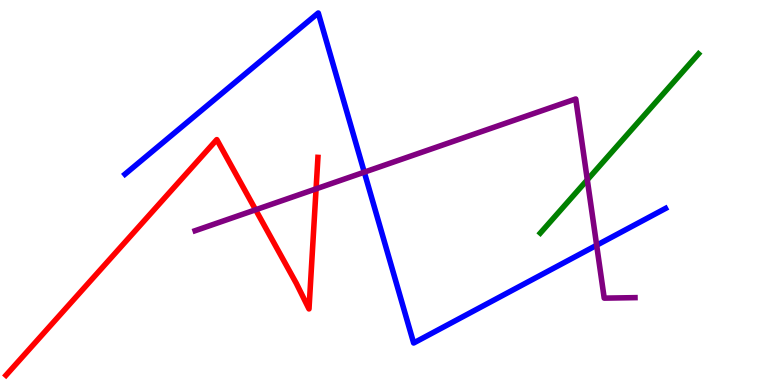[{'lines': ['blue', 'red'], 'intersections': []}, {'lines': ['green', 'red'], 'intersections': []}, {'lines': ['purple', 'red'], 'intersections': [{'x': 3.3, 'y': 4.55}, {'x': 4.08, 'y': 5.09}]}, {'lines': ['blue', 'green'], 'intersections': []}, {'lines': ['blue', 'purple'], 'intersections': [{'x': 4.7, 'y': 5.53}, {'x': 7.7, 'y': 3.63}]}, {'lines': ['green', 'purple'], 'intersections': [{'x': 7.58, 'y': 5.33}]}]